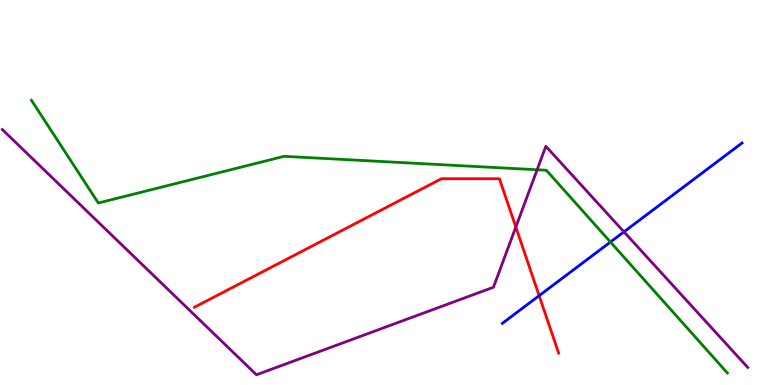[{'lines': ['blue', 'red'], 'intersections': [{'x': 6.96, 'y': 2.32}]}, {'lines': ['green', 'red'], 'intersections': []}, {'lines': ['purple', 'red'], 'intersections': [{'x': 6.66, 'y': 4.1}]}, {'lines': ['blue', 'green'], 'intersections': [{'x': 7.88, 'y': 3.71}]}, {'lines': ['blue', 'purple'], 'intersections': [{'x': 8.05, 'y': 3.98}]}, {'lines': ['green', 'purple'], 'intersections': [{'x': 6.93, 'y': 5.59}]}]